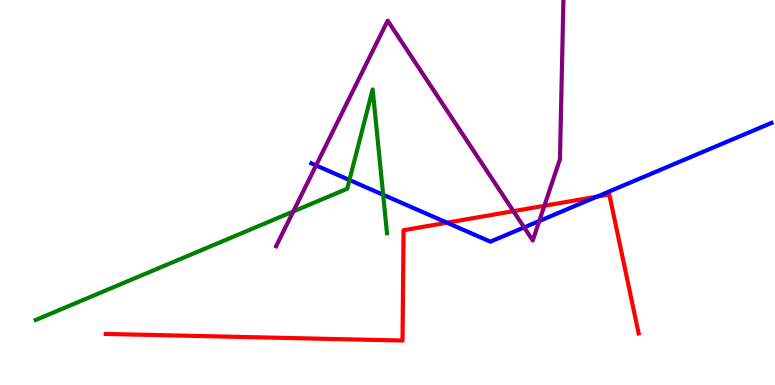[{'lines': ['blue', 'red'], 'intersections': [{'x': 5.77, 'y': 4.22}, {'x': 7.7, 'y': 4.89}]}, {'lines': ['green', 'red'], 'intersections': []}, {'lines': ['purple', 'red'], 'intersections': [{'x': 6.62, 'y': 4.52}, {'x': 7.02, 'y': 4.65}]}, {'lines': ['blue', 'green'], 'intersections': [{'x': 4.51, 'y': 5.32}, {'x': 4.94, 'y': 4.94}]}, {'lines': ['blue', 'purple'], 'intersections': [{'x': 4.08, 'y': 5.7}, {'x': 6.76, 'y': 4.09}, {'x': 6.96, 'y': 4.26}]}, {'lines': ['green', 'purple'], 'intersections': [{'x': 3.78, 'y': 4.51}]}]